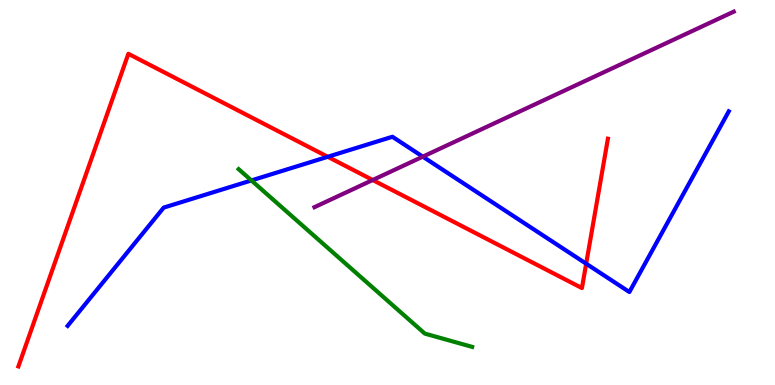[{'lines': ['blue', 'red'], 'intersections': [{'x': 4.23, 'y': 5.93}, {'x': 7.56, 'y': 3.15}]}, {'lines': ['green', 'red'], 'intersections': []}, {'lines': ['purple', 'red'], 'intersections': [{'x': 4.81, 'y': 5.32}]}, {'lines': ['blue', 'green'], 'intersections': [{'x': 3.24, 'y': 5.31}]}, {'lines': ['blue', 'purple'], 'intersections': [{'x': 5.46, 'y': 5.93}]}, {'lines': ['green', 'purple'], 'intersections': []}]